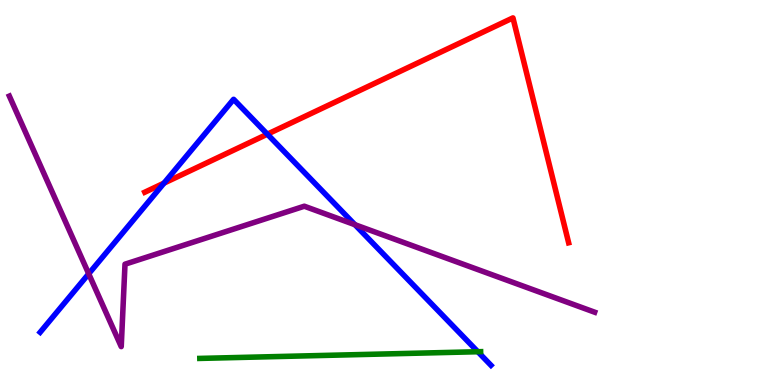[{'lines': ['blue', 'red'], 'intersections': [{'x': 2.12, 'y': 5.24}, {'x': 3.45, 'y': 6.51}]}, {'lines': ['green', 'red'], 'intersections': []}, {'lines': ['purple', 'red'], 'intersections': []}, {'lines': ['blue', 'green'], 'intersections': [{'x': 6.17, 'y': 0.864}]}, {'lines': ['blue', 'purple'], 'intersections': [{'x': 1.14, 'y': 2.89}, {'x': 4.58, 'y': 4.16}]}, {'lines': ['green', 'purple'], 'intersections': []}]